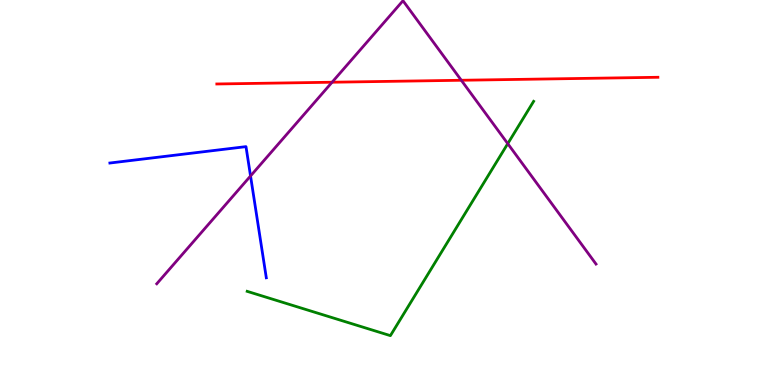[{'lines': ['blue', 'red'], 'intersections': []}, {'lines': ['green', 'red'], 'intersections': []}, {'lines': ['purple', 'red'], 'intersections': [{'x': 4.28, 'y': 7.86}, {'x': 5.95, 'y': 7.92}]}, {'lines': ['blue', 'green'], 'intersections': []}, {'lines': ['blue', 'purple'], 'intersections': [{'x': 3.23, 'y': 5.43}]}, {'lines': ['green', 'purple'], 'intersections': [{'x': 6.55, 'y': 6.27}]}]